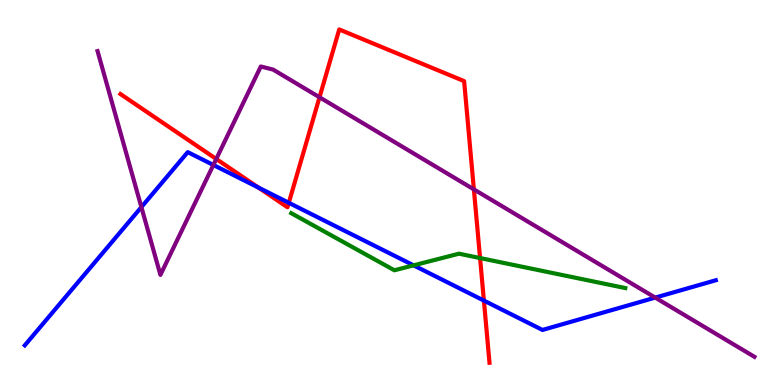[{'lines': ['blue', 'red'], 'intersections': [{'x': 3.33, 'y': 5.13}, {'x': 3.73, 'y': 4.73}, {'x': 6.24, 'y': 2.19}]}, {'lines': ['green', 'red'], 'intersections': [{'x': 6.19, 'y': 3.3}]}, {'lines': ['purple', 'red'], 'intersections': [{'x': 2.79, 'y': 5.87}, {'x': 4.12, 'y': 7.47}, {'x': 6.11, 'y': 5.08}]}, {'lines': ['blue', 'green'], 'intersections': [{'x': 5.34, 'y': 3.11}]}, {'lines': ['blue', 'purple'], 'intersections': [{'x': 1.82, 'y': 4.62}, {'x': 2.75, 'y': 5.71}, {'x': 8.45, 'y': 2.27}]}, {'lines': ['green', 'purple'], 'intersections': []}]